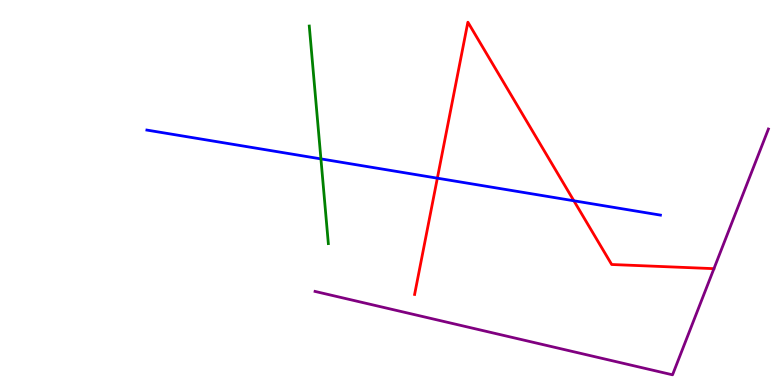[{'lines': ['blue', 'red'], 'intersections': [{'x': 5.64, 'y': 5.37}, {'x': 7.4, 'y': 4.78}]}, {'lines': ['green', 'red'], 'intersections': []}, {'lines': ['purple', 'red'], 'intersections': []}, {'lines': ['blue', 'green'], 'intersections': [{'x': 4.14, 'y': 5.87}]}, {'lines': ['blue', 'purple'], 'intersections': []}, {'lines': ['green', 'purple'], 'intersections': []}]